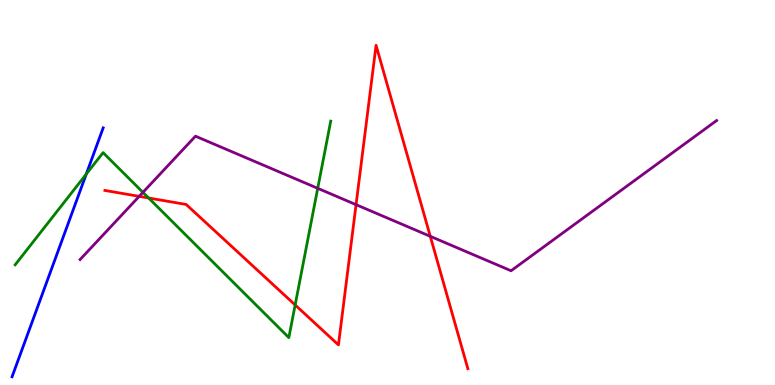[{'lines': ['blue', 'red'], 'intersections': []}, {'lines': ['green', 'red'], 'intersections': [{'x': 1.92, 'y': 4.86}, {'x': 3.81, 'y': 2.08}]}, {'lines': ['purple', 'red'], 'intersections': [{'x': 1.8, 'y': 4.9}, {'x': 4.59, 'y': 4.68}, {'x': 5.55, 'y': 3.86}]}, {'lines': ['blue', 'green'], 'intersections': [{'x': 1.11, 'y': 5.48}]}, {'lines': ['blue', 'purple'], 'intersections': []}, {'lines': ['green', 'purple'], 'intersections': [{'x': 1.84, 'y': 5.0}, {'x': 4.1, 'y': 5.11}]}]